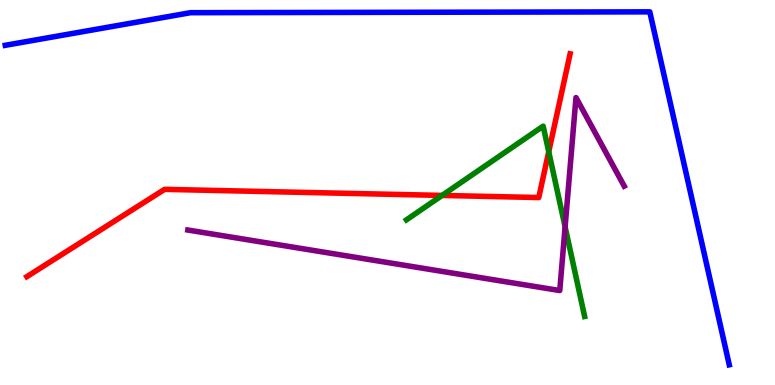[{'lines': ['blue', 'red'], 'intersections': []}, {'lines': ['green', 'red'], 'intersections': [{'x': 5.7, 'y': 4.92}, {'x': 7.08, 'y': 6.06}]}, {'lines': ['purple', 'red'], 'intersections': []}, {'lines': ['blue', 'green'], 'intersections': []}, {'lines': ['blue', 'purple'], 'intersections': []}, {'lines': ['green', 'purple'], 'intersections': [{'x': 7.29, 'y': 4.11}]}]